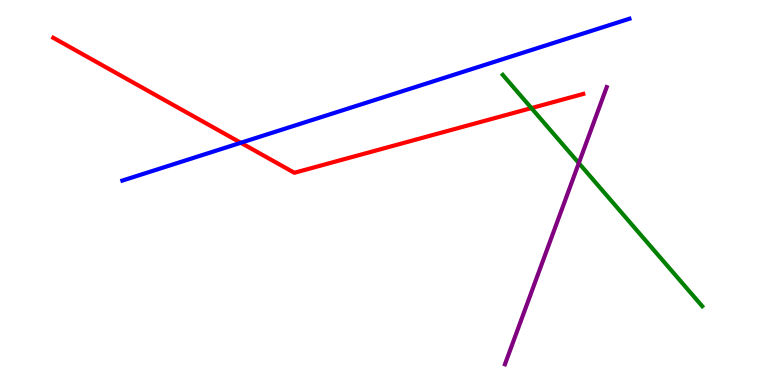[{'lines': ['blue', 'red'], 'intersections': [{'x': 3.11, 'y': 6.29}]}, {'lines': ['green', 'red'], 'intersections': [{'x': 6.86, 'y': 7.19}]}, {'lines': ['purple', 'red'], 'intersections': []}, {'lines': ['blue', 'green'], 'intersections': []}, {'lines': ['blue', 'purple'], 'intersections': []}, {'lines': ['green', 'purple'], 'intersections': [{'x': 7.47, 'y': 5.76}]}]